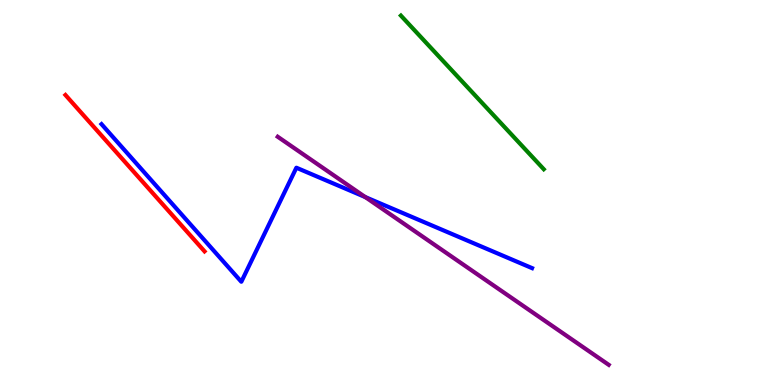[{'lines': ['blue', 'red'], 'intersections': []}, {'lines': ['green', 'red'], 'intersections': []}, {'lines': ['purple', 'red'], 'intersections': []}, {'lines': ['blue', 'green'], 'intersections': []}, {'lines': ['blue', 'purple'], 'intersections': [{'x': 4.71, 'y': 4.88}]}, {'lines': ['green', 'purple'], 'intersections': []}]